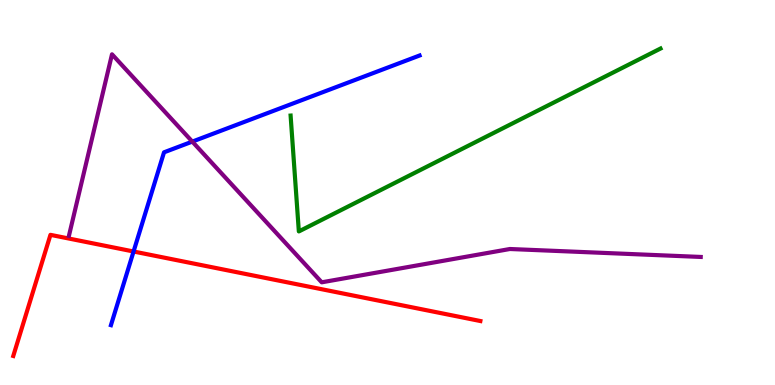[{'lines': ['blue', 'red'], 'intersections': [{'x': 1.72, 'y': 3.47}]}, {'lines': ['green', 'red'], 'intersections': []}, {'lines': ['purple', 'red'], 'intersections': []}, {'lines': ['blue', 'green'], 'intersections': []}, {'lines': ['blue', 'purple'], 'intersections': [{'x': 2.48, 'y': 6.32}]}, {'lines': ['green', 'purple'], 'intersections': []}]